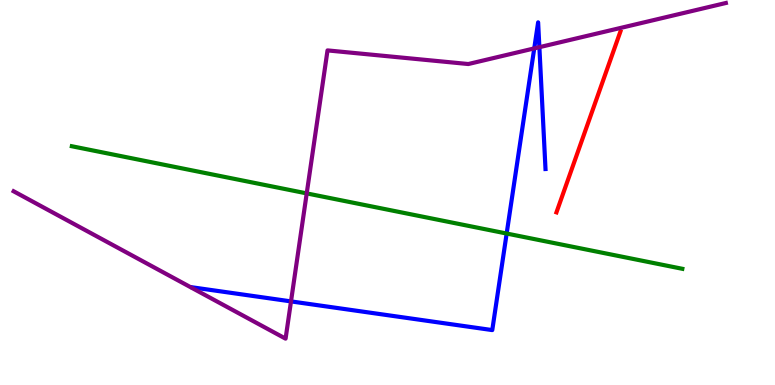[{'lines': ['blue', 'red'], 'intersections': []}, {'lines': ['green', 'red'], 'intersections': []}, {'lines': ['purple', 'red'], 'intersections': []}, {'lines': ['blue', 'green'], 'intersections': [{'x': 6.54, 'y': 3.93}]}, {'lines': ['blue', 'purple'], 'intersections': [{'x': 3.75, 'y': 2.17}, {'x': 6.89, 'y': 8.74}, {'x': 6.96, 'y': 8.77}]}, {'lines': ['green', 'purple'], 'intersections': [{'x': 3.96, 'y': 4.98}]}]